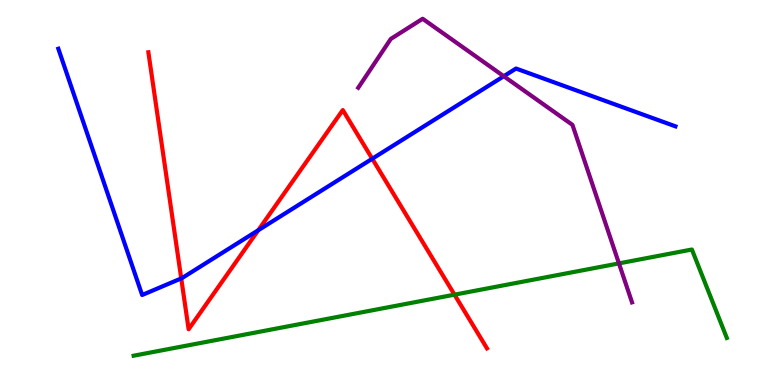[{'lines': ['blue', 'red'], 'intersections': [{'x': 2.34, 'y': 2.77}, {'x': 3.33, 'y': 4.02}, {'x': 4.8, 'y': 5.88}]}, {'lines': ['green', 'red'], 'intersections': [{'x': 5.86, 'y': 2.35}]}, {'lines': ['purple', 'red'], 'intersections': []}, {'lines': ['blue', 'green'], 'intersections': []}, {'lines': ['blue', 'purple'], 'intersections': [{'x': 6.5, 'y': 8.02}]}, {'lines': ['green', 'purple'], 'intersections': [{'x': 7.99, 'y': 3.16}]}]